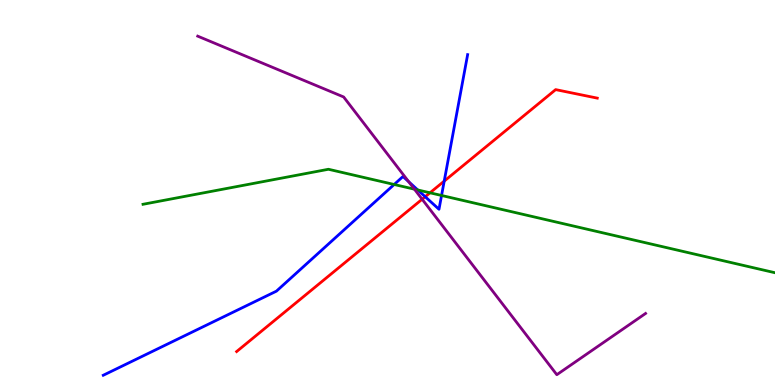[{'lines': ['blue', 'red'], 'intersections': [{'x': 5.49, 'y': 4.89}, {'x': 5.73, 'y': 5.3}]}, {'lines': ['green', 'red'], 'intersections': [{'x': 5.55, 'y': 4.99}]}, {'lines': ['purple', 'red'], 'intersections': [{'x': 5.45, 'y': 4.82}]}, {'lines': ['blue', 'green'], 'intersections': [{'x': 5.09, 'y': 5.21}, {'x': 5.39, 'y': 5.07}, {'x': 5.7, 'y': 4.92}]}, {'lines': ['blue', 'purple'], 'intersections': [{'x': 5.27, 'y': 5.28}]}, {'lines': ['green', 'purple'], 'intersections': [{'x': 5.35, 'y': 5.09}]}]